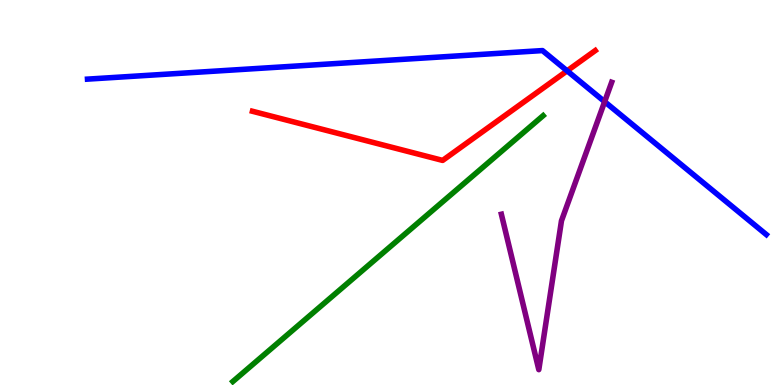[{'lines': ['blue', 'red'], 'intersections': [{'x': 7.32, 'y': 8.16}]}, {'lines': ['green', 'red'], 'intersections': []}, {'lines': ['purple', 'red'], 'intersections': []}, {'lines': ['blue', 'green'], 'intersections': []}, {'lines': ['blue', 'purple'], 'intersections': [{'x': 7.8, 'y': 7.36}]}, {'lines': ['green', 'purple'], 'intersections': []}]